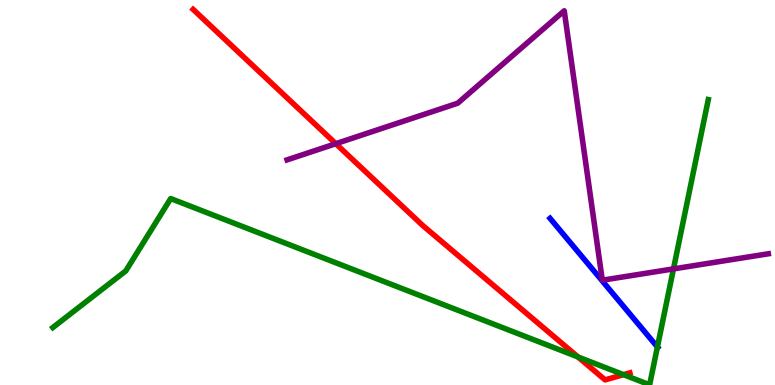[{'lines': ['blue', 'red'], 'intersections': []}, {'lines': ['green', 'red'], 'intersections': [{'x': 7.46, 'y': 0.728}, {'x': 8.05, 'y': 0.269}]}, {'lines': ['purple', 'red'], 'intersections': [{'x': 4.33, 'y': 6.27}]}, {'lines': ['blue', 'green'], 'intersections': [{'x': 8.48, 'y': 0.988}]}, {'lines': ['blue', 'purple'], 'intersections': []}, {'lines': ['green', 'purple'], 'intersections': [{'x': 8.69, 'y': 3.02}]}]